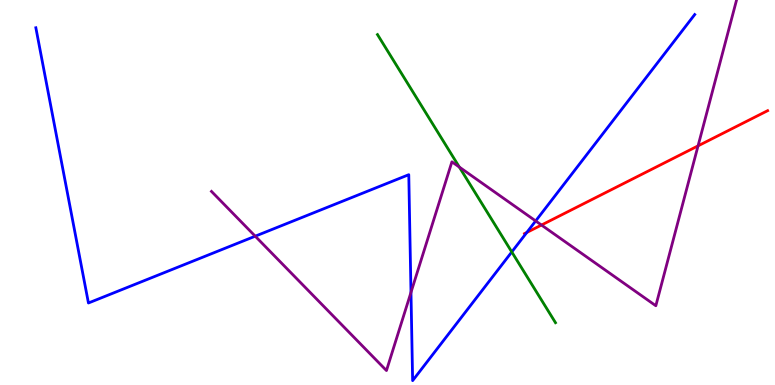[{'lines': ['blue', 'red'], 'intersections': [{'x': 6.8, 'y': 3.96}]}, {'lines': ['green', 'red'], 'intersections': []}, {'lines': ['purple', 'red'], 'intersections': [{'x': 6.99, 'y': 4.15}, {'x': 9.01, 'y': 6.21}]}, {'lines': ['blue', 'green'], 'intersections': [{'x': 6.6, 'y': 3.46}]}, {'lines': ['blue', 'purple'], 'intersections': [{'x': 3.29, 'y': 3.87}, {'x': 5.3, 'y': 2.41}, {'x': 6.91, 'y': 4.26}]}, {'lines': ['green', 'purple'], 'intersections': [{'x': 5.93, 'y': 5.66}]}]